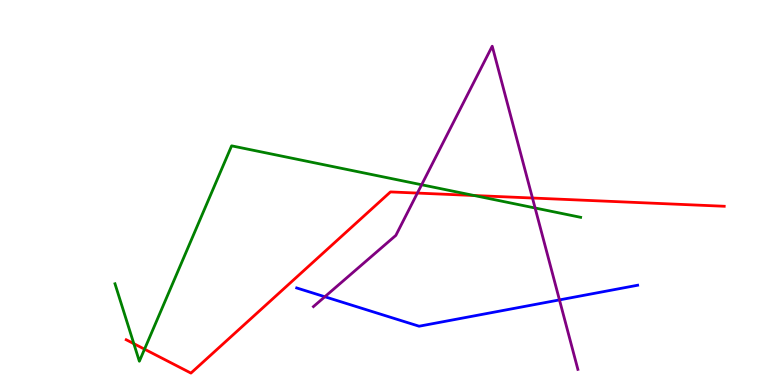[{'lines': ['blue', 'red'], 'intersections': []}, {'lines': ['green', 'red'], 'intersections': [{'x': 1.73, 'y': 1.07}, {'x': 1.86, 'y': 0.93}, {'x': 6.12, 'y': 4.92}]}, {'lines': ['purple', 'red'], 'intersections': [{'x': 5.39, 'y': 4.99}, {'x': 6.87, 'y': 4.86}]}, {'lines': ['blue', 'green'], 'intersections': []}, {'lines': ['blue', 'purple'], 'intersections': [{'x': 4.19, 'y': 2.29}, {'x': 7.22, 'y': 2.21}]}, {'lines': ['green', 'purple'], 'intersections': [{'x': 5.44, 'y': 5.2}, {'x': 6.9, 'y': 4.6}]}]